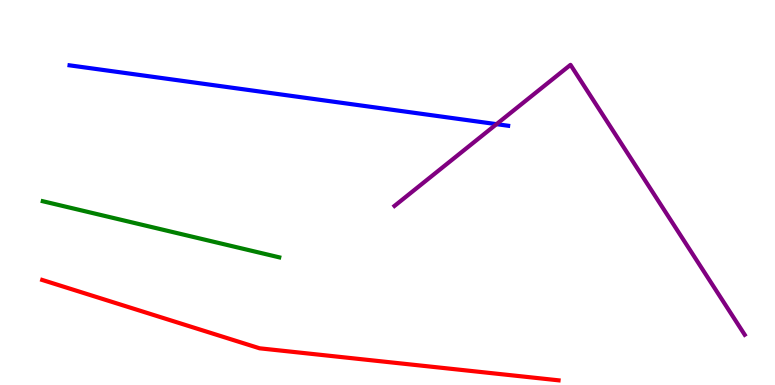[{'lines': ['blue', 'red'], 'intersections': []}, {'lines': ['green', 'red'], 'intersections': []}, {'lines': ['purple', 'red'], 'intersections': []}, {'lines': ['blue', 'green'], 'intersections': []}, {'lines': ['blue', 'purple'], 'intersections': [{'x': 6.41, 'y': 6.78}]}, {'lines': ['green', 'purple'], 'intersections': []}]